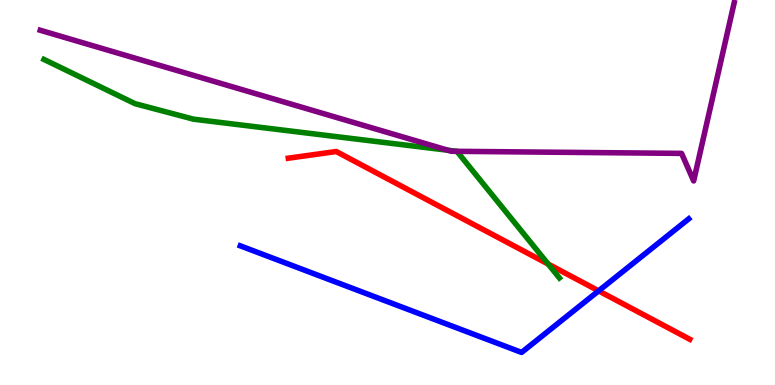[{'lines': ['blue', 'red'], 'intersections': [{'x': 7.72, 'y': 2.45}]}, {'lines': ['green', 'red'], 'intersections': [{'x': 7.07, 'y': 3.14}]}, {'lines': ['purple', 'red'], 'intersections': []}, {'lines': ['blue', 'green'], 'intersections': []}, {'lines': ['blue', 'purple'], 'intersections': []}, {'lines': ['green', 'purple'], 'intersections': [{'x': 5.78, 'y': 6.1}, {'x': 5.89, 'y': 6.07}]}]